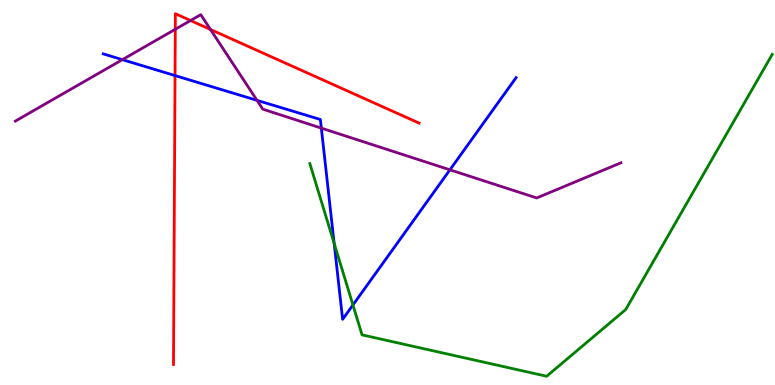[{'lines': ['blue', 'red'], 'intersections': [{'x': 2.26, 'y': 8.04}]}, {'lines': ['green', 'red'], 'intersections': []}, {'lines': ['purple', 'red'], 'intersections': [{'x': 2.26, 'y': 9.24}, {'x': 2.46, 'y': 9.47}, {'x': 2.72, 'y': 9.23}]}, {'lines': ['blue', 'green'], 'intersections': [{'x': 4.31, 'y': 3.68}, {'x': 4.55, 'y': 2.08}]}, {'lines': ['blue', 'purple'], 'intersections': [{'x': 1.58, 'y': 8.45}, {'x': 3.32, 'y': 7.39}, {'x': 4.15, 'y': 6.67}, {'x': 5.81, 'y': 5.59}]}, {'lines': ['green', 'purple'], 'intersections': []}]